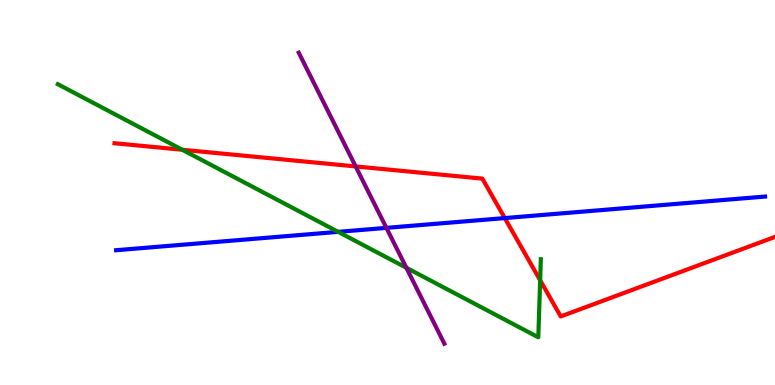[{'lines': ['blue', 'red'], 'intersections': [{'x': 6.51, 'y': 4.34}]}, {'lines': ['green', 'red'], 'intersections': [{'x': 2.35, 'y': 6.11}, {'x': 6.97, 'y': 2.72}]}, {'lines': ['purple', 'red'], 'intersections': [{'x': 4.59, 'y': 5.68}]}, {'lines': ['blue', 'green'], 'intersections': [{'x': 4.36, 'y': 3.98}]}, {'lines': ['blue', 'purple'], 'intersections': [{'x': 4.99, 'y': 4.08}]}, {'lines': ['green', 'purple'], 'intersections': [{'x': 5.24, 'y': 3.04}]}]